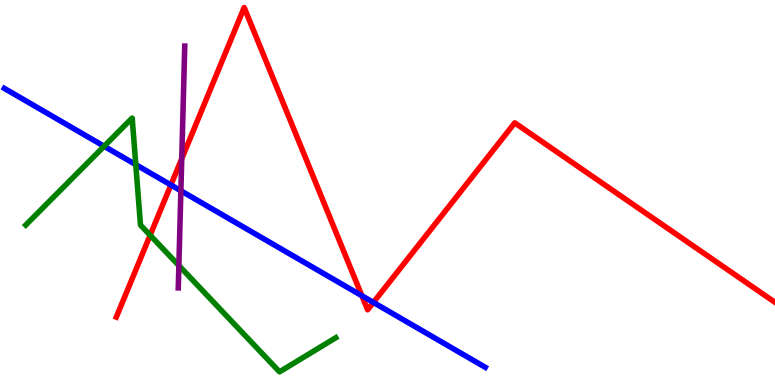[{'lines': ['blue', 'red'], 'intersections': [{'x': 2.21, 'y': 5.2}, {'x': 4.67, 'y': 2.32}, {'x': 4.82, 'y': 2.14}]}, {'lines': ['green', 'red'], 'intersections': [{'x': 1.94, 'y': 3.89}]}, {'lines': ['purple', 'red'], 'intersections': [{'x': 2.34, 'y': 5.88}]}, {'lines': ['blue', 'green'], 'intersections': [{'x': 1.34, 'y': 6.2}, {'x': 1.75, 'y': 5.72}]}, {'lines': ['blue', 'purple'], 'intersections': [{'x': 2.33, 'y': 5.05}]}, {'lines': ['green', 'purple'], 'intersections': [{'x': 2.31, 'y': 3.1}]}]